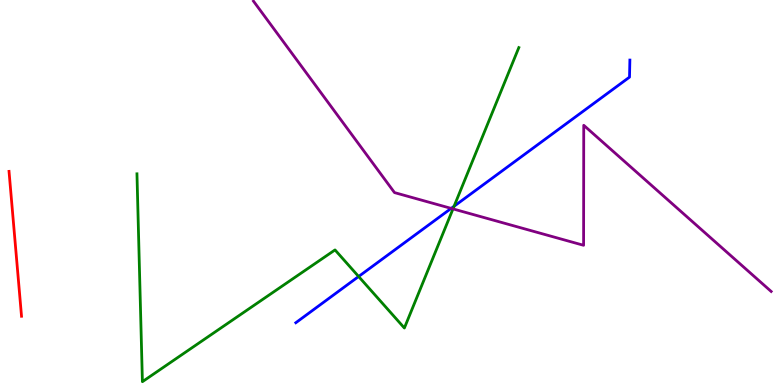[{'lines': ['blue', 'red'], 'intersections': []}, {'lines': ['green', 'red'], 'intersections': []}, {'lines': ['purple', 'red'], 'intersections': []}, {'lines': ['blue', 'green'], 'intersections': [{'x': 4.63, 'y': 2.82}, {'x': 5.86, 'y': 4.64}]}, {'lines': ['blue', 'purple'], 'intersections': [{'x': 5.82, 'y': 4.59}]}, {'lines': ['green', 'purple'], 'intersections': [{'x': 5.85, 'y': 4.57}]}]